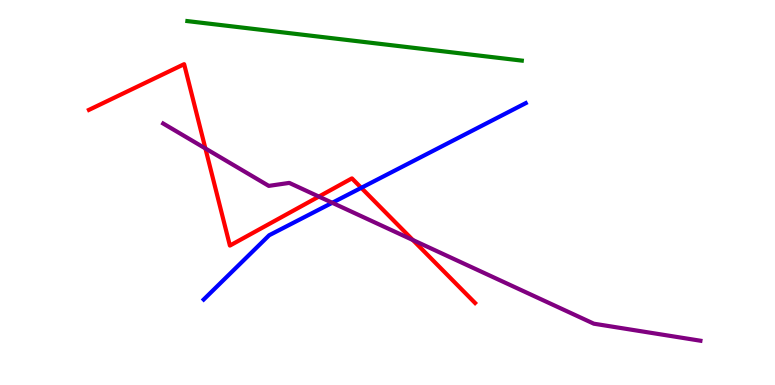[{'lines': ['blue', 'red'], 'intersections': [{'x': 4.66, 'y': 5.12}]}, {'lines': ['green', 'red'], 'intersections': []}, {'lines': ['purple', 'red'], 'intersections': [{'x': 2.65, 'y': 6.14}, {'x': 4.11, 'y': 4.89}, {'x': 5.33, 'y': 3.77}]}, {'lines': ['blue', 'green'], 'intersections': []}, {'lines': ['blue', 'purple'], 'intersections': [{'x': 4.29, 'y': 4.73}]}, {'lines': ['green', 'purple'], 'intersections': []}]